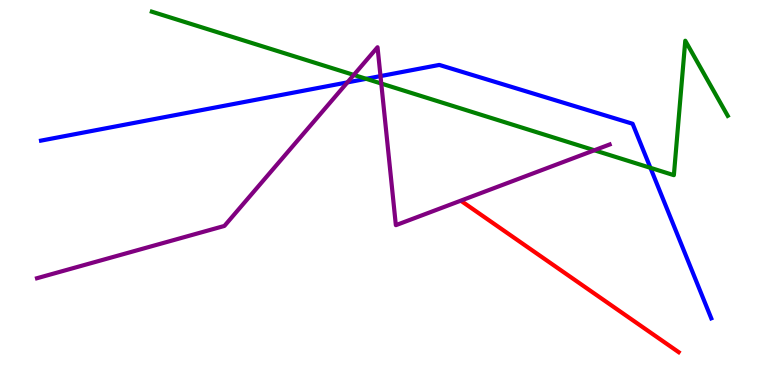[{'lines': ['blue', 'red'], 'intersections': []}, {'lines': ['green', 'red'], 'intersections': []}, {'lines': ['purple', 'red'], 'intersections': []}, {'lines': ['blue', 'green'], 'intersections': [{'x': 4.73, 'y': 7.95}, {'x': 8.39, 'y': 5.64}]}, {'lines': ['blue', 'purple'], 'intersections': [{'x': 4.48, 'y': 7.86}, {'x': 4.91, 'y': 8.02}]}, {'lines': ['green', 'purple'], 'intersections': [{'x': 4.57, 'y': 8.05}, {'x': 4.92, 'y': 7.83}, {'x': 7.67, 'y': 6.1}]}]